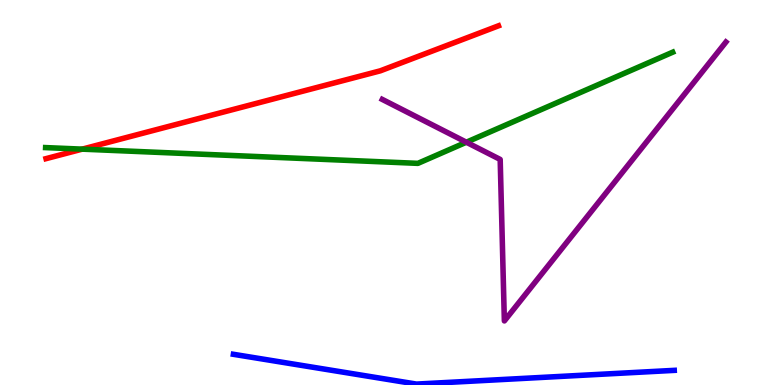[{'lines': ['blue', 'red'], 'intersections': []}, {'lines': ['green', 'red'], 'intersections': [{'x': 1.06, 'y': 6.13}]}, {'lines': ['purple', 'red'], 'intersections': []}, {'lines': ['blue', 'green'], 'intersections': []}, {'lines': ['blue', 'purple'], 'intersections': []}, {'lines': ['green', 'purple'], 'intersections': [{'x': 6.02, 'y': 6.31}]}]